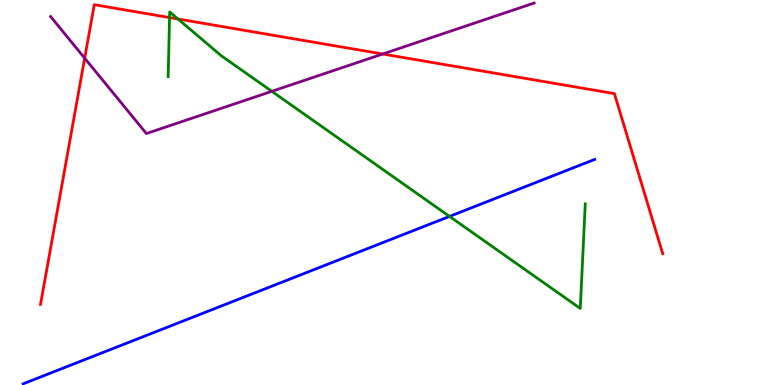[{'lines': ['blue', 'red'], 'intersections': []}, {'lines': ['green', 'red'], 'intersections': [{'x': 2.19, 'y': 9.54}, {'x': 2.3, 'y': 9.51}]}, {'lines': ['purple', 'red'], 'intersections': [{'x': 1.09, 'y': 8.49}, {'x': 4.94, 'y': 8.6}]}, {'lines': ['blue', 'green'], 'intersections': [{'x': 5.8, 'y': 4.38}]}, {'lines': ['blue', 'purple'], 'intersections': []}, {'lines': ['green', 'purple'], 'intersections': [{'x': 3.51, 'y': 7.63}]}]